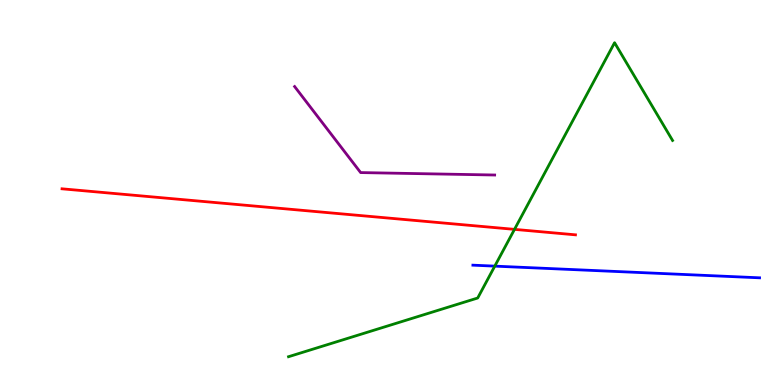[{'lines': ['blue', 'red'], 'intersections': []}, {'lines': ['green', 'red'], 'intersections': [{'x': 6.64, 'y': 4.04}]}, {'lines': ['purple', 'red'], 'intersections': []}, {'lines': ['blue', 'green'], 'intersections': [{'x': 6.38, 'y': 3.09}]}, {'lines': ['blue', 'purple'], 'intersections': []}, {'lines': ['green', 'purple'], 'intersections': []}]